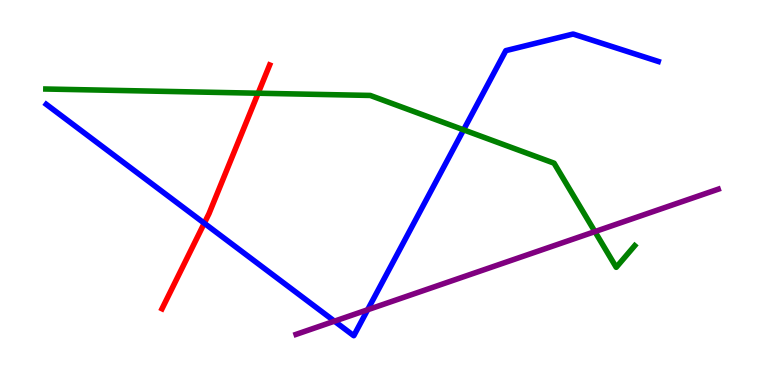[{'lines': ['blue', 'red'], 'intersections': [{'x': 2.64, 'y': 4.2}]}, {'lines': ['green', 'red'], 'intersections': [{'x': 3.33, 'y': 7.58}]}, {'lines': ['purple', 'red'], 'intersections': []}, {'lines': ['blue', 'green'], 'intersections': [{'x': 5.98, 'y': 6.63}]}, {'lines': ['blue', 'purple'], 'intersections': [{'x': 4.32, 'y': 1.66}, {'x': 4.74, 'y': 1.95}]}, {'lines': ['green', 'purple'], 'intersections': [{'x': 7.68, 'y': 3.98}]}]